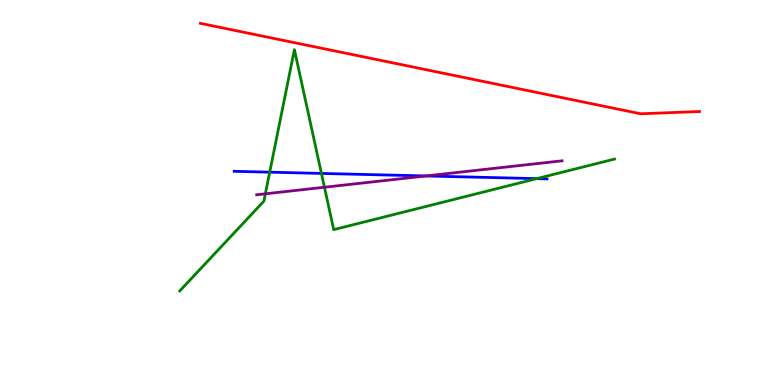[{'lines': ['blue', 'red'], 'intersections': []}, {'lines': ['green', 'red'], 'intersections': []}, {'lines': ['purple', 'red'], 'intersections': []}, {'lines': ['blue', 'green'], 'intersections': [{'x': 3.48, 'y': 5.53}, {'x': 4.15, 'y': 5.5}, {'x': 6.93, 'y': 5.36}]}, {'lines': ['blue', 'purple'], 'intersections': [{'x': 5.5, 'y': 5.43}]}, {'lines': ['green', 'purple'], 'intersections': [{'x': 3.42, 'y': 4.97}, {'x': 4.19, 'y': 5.14}]}]